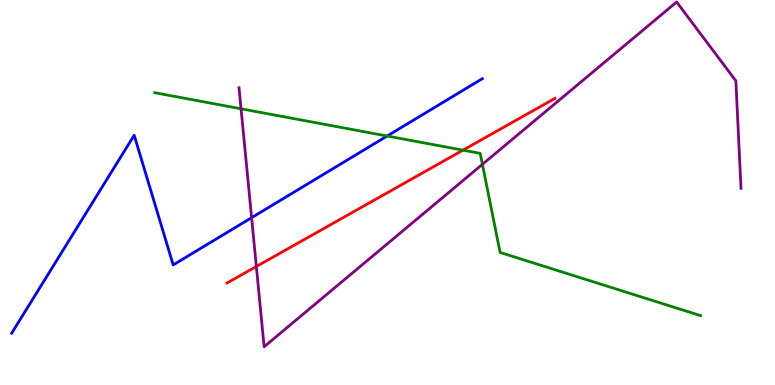[{'lines': ['blue', 'red'], 'intersections': []}, {'lines': ['green', 'red'], 'intersections': [{'x': 5.97, 'y': 6.1}]}, {'lines': ['purple', 'red'], 'intersections': [{'x': 3.31, 'y': 3.08}]}, {'lines': ['blue', 'green'], 'intersections': [{'x': 5.0, 'y': 6.47}]}, {'lines': ['blue', 'purple'], 'intersections': [{'x': 3.25, 'y': 4.35}]}, {'lines': ['green', 'purple'], 'intersections': [{'x': 3.11, 'y': 7.17}, {'x': 6.22, 'y': 5.73}]}]